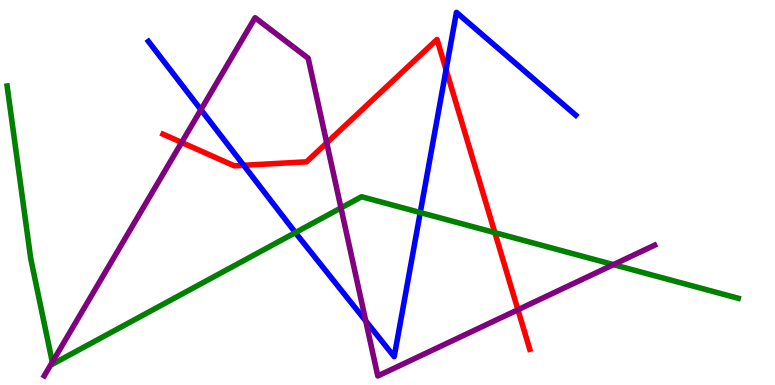[{'lines': ['blue', 'red'], 'intersections': [{'x': 3.14, 'y': 5.71}, {'x': 5.76, 'y': 8.19}]}, {'lines': ['green', 'red'], 'intersections': [{'x': 6.39, 'y': 3.96}]}, {'lines': ['purple', 'red'], 'intersections': [{'x': 2.34, 'y': 6.3}, {'x': 4.22, 'y': 6.29}, {'x': 6.68, 'y': 1.95}]}, {'lines': ['blue', 'green'], 'intersections': [{'x': 3.81, 'y': 3.96}, {'x': 5.42, 'y': 4.48}]}, {'lines': ['blue', 'purple'], 'intersections': [{'x': 2.59, 'y': 7.15}, {'x': 4.72, 'y': 1.66}]}, {'lines': ['green', 'purple'], 'intersections': [{'x': 0.675, 'y': 0.593}, {'x': 4.4, 'y': 4.6}, {'x': 7.92, 'y': 3.13}]}]